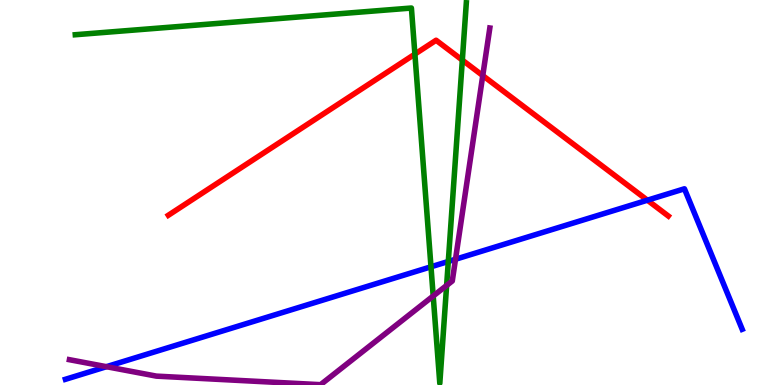[{'lines': ['blue', 'red'], 'intersections': [{'x': 8.35, 'y': 4.8}]}, {'lines': ['green', 'red'], 'intersections': [{'x': 5.35, 'y': 8.59}, {'x': 5.97, 'y': 8.44}]}, {'lines': ['purple', 'red'], 'intersections': [{'x': 6.23, 'y': 8.04}]}, {'lines': ['blue', 'green'], 'intersections': [{'x': 5.56, 'y': 3.07}, {'x': 5.78, 'y': 3.21}]}, {'lines': ['blue', 'purple'], 'intersections': [{'x': 1.37, 'y': 0.476}, {'x': 5.88, 'y': 3.27}]}, {'lines': ['green', 'purple'], 'intersections': [{'x': 5.59, 'y': 2.31}, {'x': 5.76, 'y': 2.59}]}]